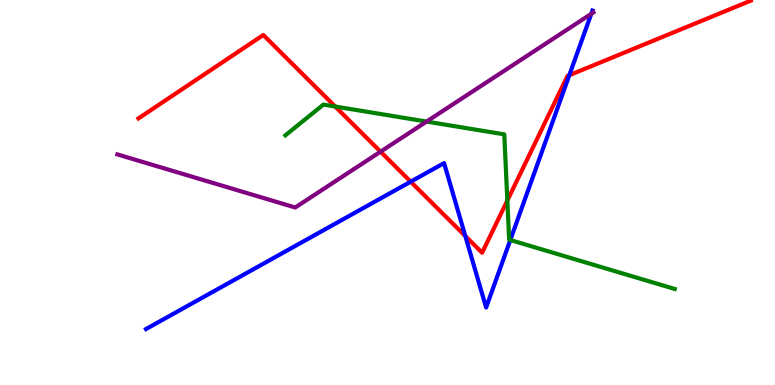[{'lines': ['blue', 'red'], 'intersections': [{'x': 5.3, 'y': 5.28}, {'x': 6.0, 'y': 3.87}, {'x': 7.35, 'y': 8.05}]}, {'lines': ['green', 'red'], 'intersections': [{'x': 4.33, 'y': 7.23}, {'x': 6.55, 'y': 4.79}]}, {'lines': ['purple', 'red'], 'intersections': [{'x': 4.91, 'y': 6.06}]}, {'lines': ['blue', 'green'], 'intersections': [{'x': 6.58, 'y': 3.77}]}, {'lines': ['blue', 'purple'], 'intersections': [{'x': 7.63, 'y': 9.64}]}, {'lines': ['green', 'purple'], 'intersections': [{'x': 5.5, 'y': 6.84}]}]